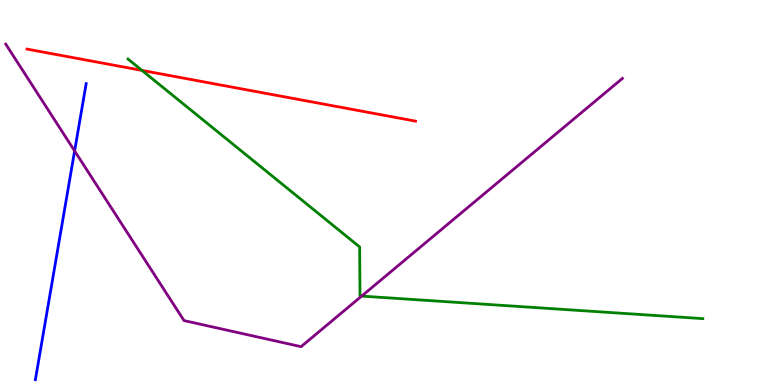[{'lines': ['blue', 'red'], 'intersections': []}, {'lines': ['green', 'red'], 'intersections': [{'x': 1.83, 'y': 8.17}]}, {'lines': ['purple', 'red'], 'intersections': []}, {'lines': ['blue', 'green'], 'intersections': []}, {'lines': ['blue', 'purple'], 'intersections': [{'x': 0.963, 'y': 6.08}]}, {'lines': ['green', 'purple'], 'intersections': [{'x': 4.67, 'y': 2.31}]}]